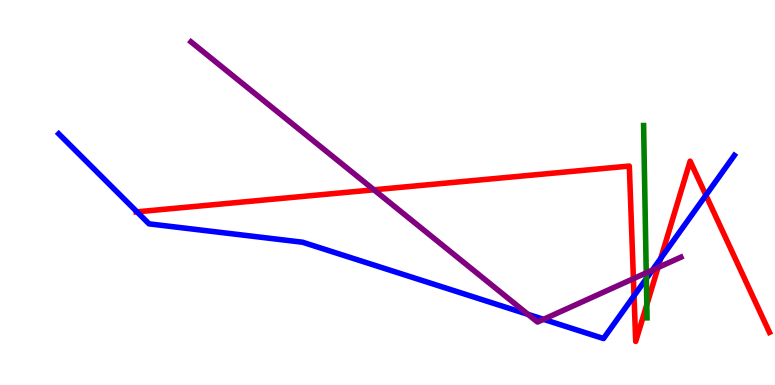[{'lines': ['blue', 'red'], 'intersections': [{'x': 1.77, 'y': 4.5}, {'x': 8.18, 'y': 2.32}, {'x': 8.53, 'y': 3.29}, {'x': 9.11, 'y': 4.93}]}, {'lines': ['green', 'red'], 'intersections': [{'x': 8.35, 'y': 2.09}]}, {'lines': ['purple', 'red'], 'intersections': [{'x': 4.83, 'y': 5.07}, {'x': 8.17, 'y': 2.76}, {'x': 8.49, 'y': 3.05}]}, {'lines': ['blue', 'green'], 'intersections': [{'x': 8.34, 'y': 2.76}]}, {'lines': ['blue', 'purple'], 'intersections': [{'x': 6.81, 'y': 1.84}, {'x': 7.01, 'y': 1.71}, {'x': 8.42, 'y': 2.99}]}, {'lines': ['green', 'purple'], 'intersections': [{'x': 8.34, 'y': 2.91}]}]